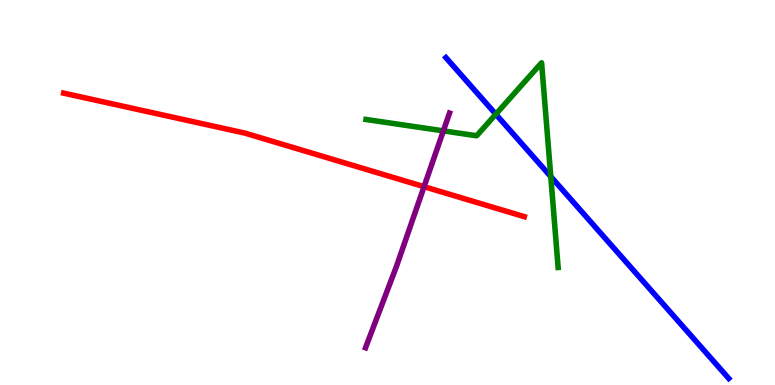[{'lines': ['blue', 'red'], 'intersections': []}, {'lines': ['green', 'red'], 'intersections': []}, {'lines': ['purple', 'red'], 'intersections': [{'x': 5.47, 'y': 5.15}]}, {'lines': ['blue', 'green'], 'intersections': [{'x': 6.4, 'y': 7.03}, {'x': 7.11, 'y': 5.41}]}, {'lines': ['blue', 'purple'], 'intersections': []}, {'lines': ['green', 'purple'], 'intersections': [{'x': 5.72, 'y': 6.6}]}]